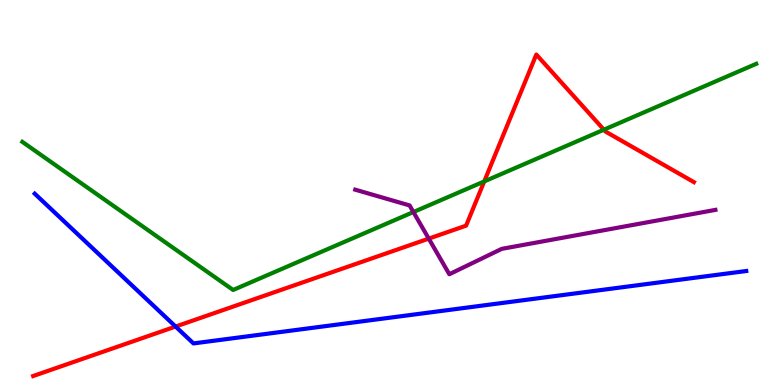[{'lines': ['blue', 'red'], 'intersections': [{'x': 2.27, 'y': 1.52}]}, {'lines': ['green', 'red'], 'intersections': [{'x': 6.25, 'y': 5.29}, {'x': 7.79, 'y': 6.63}]}, {'lines': ['purple', 'red'], 'intersections': [{'x': 5.53, 'y': 3.8}]}, {'lines': ['blue', 'green'], 'intersections': []}, {'lines': ['blue', 'purple'], 'intersections': []}, {'lines': ['green', 'purple'], 'intersections': [{'x': 5.33, 'y': 4.49}]}]